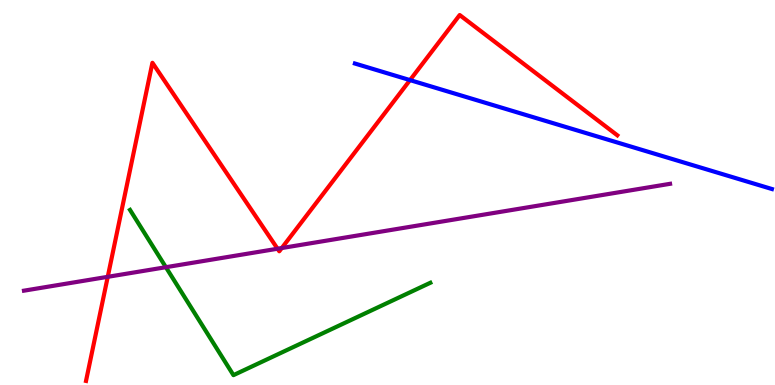[{'lines': ['blue', 'red'], 'intersections': [{'x': 5.29, 'y': 7.92}]}, {'lines': ['green', 'red'], 'intersections': []}, {'lines': ['purple', 'red'], 'intersections': [{'x': 1.39, 'y': 2.81}, {'x': 3.58, 'y': 3.54}, {'x': 3.64, 'y': 3.56}]}, {'lines': ['blue', 'green'], 'intersections': []}, {'lines': ['blue', 'purple'], 'intersections': []}, {'lines': ['green', 'purple'], 'intersections': [{'x': 2.14, 'y': 3.06}]}]